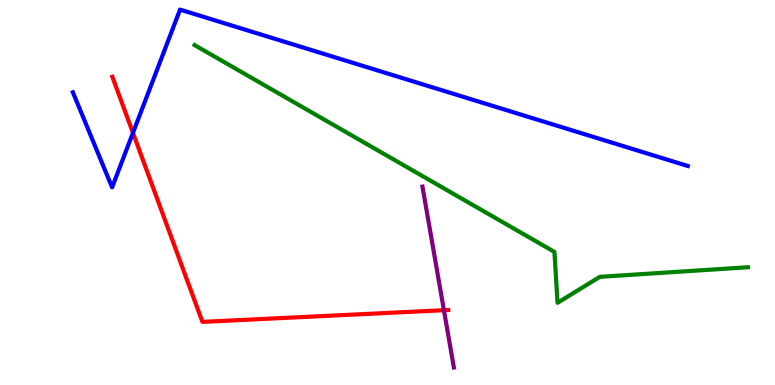[{'lines': ['blue', 'red'], 'intersections': [{'x': 1.72, 'y': 6.55}]}, {'lines': ['green', 'red'], 'intersections': []}, {'lines': ['purple', 'red'], 'intersections': [{'x': 5.73, 'y': 1.94}]}, {'lines': ['blue', 'green'], 'intersections': []}, {'lines': ['blue', 'purple'], 'intersections': []}, {'lines': ['green', 'purple'], 'intersections': []}]